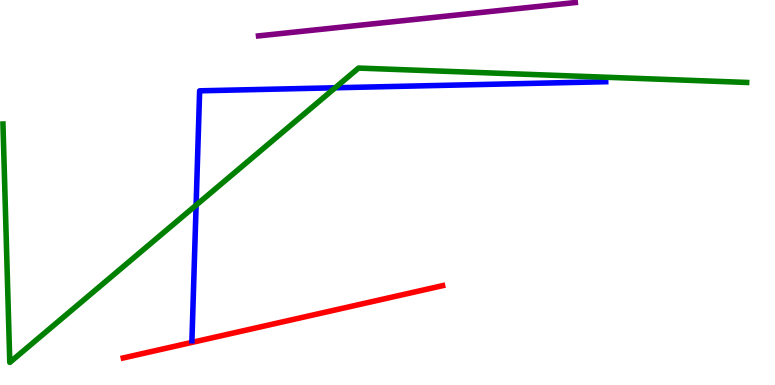[{'lines': ['blue', 'red'], 'intersections': []}, {'lines': ['green', 'red'], 'intersections': []}, {'lines': ['purple', 'red'], 'intersections': []}, {'lines': ['blue', 'green'], 'intersections': [{'x': 2.53, 'y': 4.67}, {'x': 4.32, 'y': 7.72}]}, {'lines': ['blue', 'purple'], 'intersections': []}, {'lines': ['green', 'purple'], 'intersections': []}]